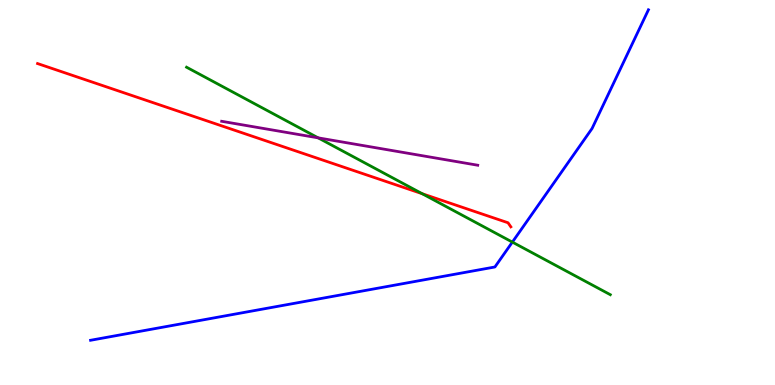[{'lines': ['blue', 'red'], 'intersections': []}, {'lines': ['green', 'red'], 'intersections': [{'x': 5.45, 'y': 4.97}]}, {'lines': ['purple', 'red'], 'intersections': []}, {'lines': ['blue', 'green'], 'intersections': [{'x': 6.61, 'y': 3.71}]}, {'lines': ['blue', 'purple'], 'intersections': []}, {'lines': ['green', 'purple'], 'intersections': [{'x': 4.1, 'y': 6.42}]}]